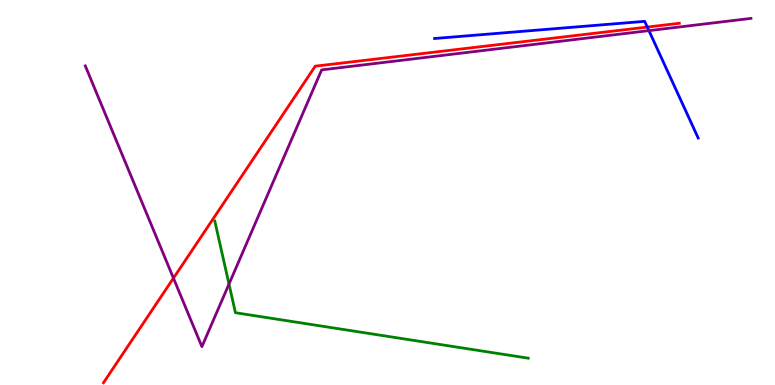[{'lines': ['blue', 'red'], 'intersections': [{'x': 8.35, 'y': 9.3}]}, {'lines': ['green', 'red'], 'intersections': []}, {'lines': ['purple', 'red'], 'intersections': [{'x': 2.24, 'y': 2.78}]}, {'lines': ['blue', 'green'], 'intersections': []}, {'lines': ['blue', 'purple'], 'intersections': [{'x': 8.37, 'y': 9.2}]}, {'lines': ['green', 'purple'], 'intersections': [{'x': 2.95, 'y': 2.62}]}]